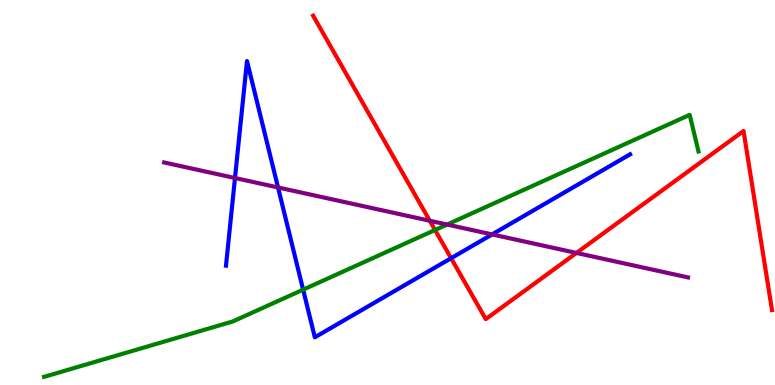[{'lines': ['blue', 'red'], 'intersections': [{'x': 5.82, 'y': 3.29}]}, {'lines': ['green', 'red'], 'intersections': [{'x': 5.61, 'y': 4.03}]}, {'lines': ['purple', 'red'], 'intersections': [{'x': 5.55, 'y': 4.27}, {'x': 7.44, 'y': 3.43}]}, {'lines': ['blue', 'green'], 'intersections': [{'x': 3.91, 'y': 2.48}]}, {'lines': ['blue', 'purple'], 'intersections': [{'x': 3.03, 'y': 5.38}, {'x': 3.59, 'y': 5.13}, {'x': 6.35, 'y': 3.91}]}, {'lines': ['green', 'purple'], 'intersections': [{'x': 5.77, 'y': 4.17}]}]